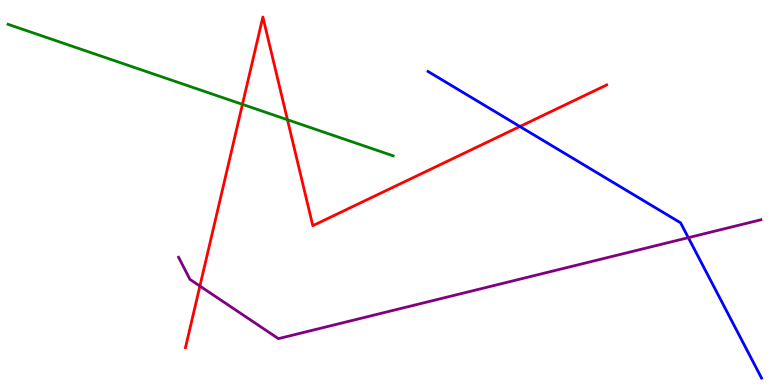[{'lines': ['blue', 'red'], 'intersections': [{'x': 6.71, 'y': 6.71}]}, {'lines': ['green', 'red'], 'intersections': [{'x': 3.13, 'y': 7.29}, {'x': 3.71, 'y': 6.89}]}, {'lines': ['purple', 'red'], 'intersections': [{'x': 2.58, 'y': 2.57}]}, {'lines': ['blue', 'green'], 'intersections': []}, {'lines': ['blue', 'purple'], 'intersections': [{'x': 8.88, 'y': 3.83}]}, {'lines': ['green', 'purple'], 'intersections': []}]